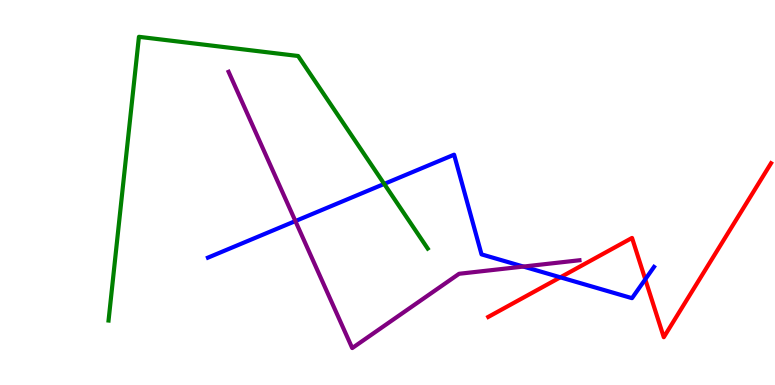[{'lines': ['blue', 'red'], 'intersections': [{'x': 7.23, 'y': 2.8}, {'x': 8.33, 'y': 2.74}]}, {'lines': ['green', 'red'], 'intersections': []}, {'lines': ['purple', 'red'], 'intersections': []}, {'lines': ['blue', 'green'], 'intersections': [{'x': 4.96, 'y': 5.22}]}, {'lines': ['blue', 'purple'], 'intersections': [{'x': 3.81, 'y': 4.26}, {'x': 6.75, 'y': 3.08}]}, {'lines': ['green', 'purple'], 'intersections': []}]